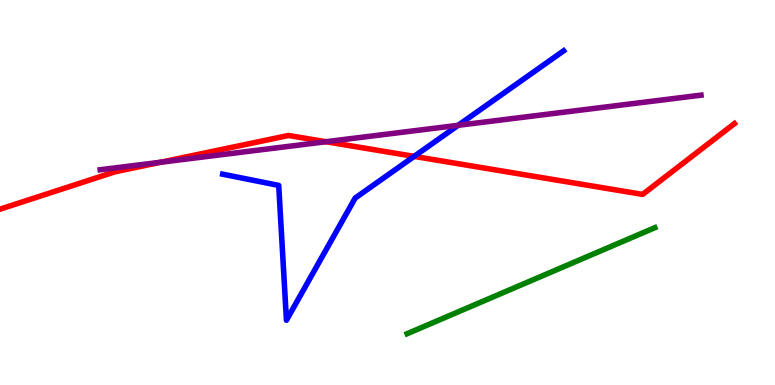[{'lines': ['blue', 'red'], 'intersections': [{'x': 5.34, 'y': 5.94}]}, {'lines': ['green', 'red'], 'intersections': []}, {'lines': ['purple', 'red'], 'intersections': [{'x': 2.07, 'y': 5.79}, {'x': 4.21, 'y': 6.32}]}, {'lines': ['blue', 'green'], 'intersections': []}, {'lines': ['blue', 'purple'], 'intersections': [{'x': 5.91, 'y': 6.75}]}, {'lines': ['green', 'purple'], 'intersections': []}]